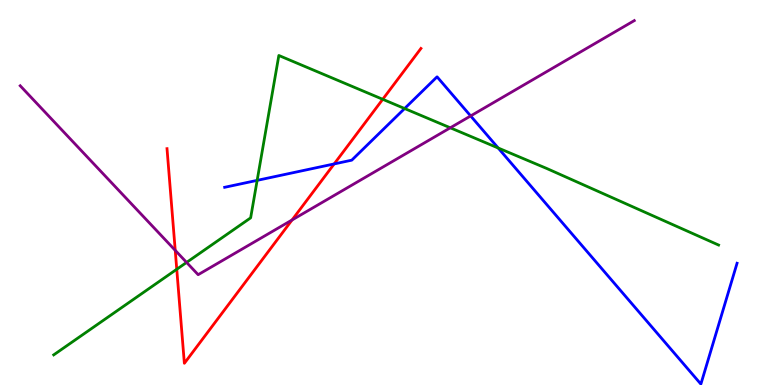[{'lines': ['blue', 'red'], 'intersections': [{'x': 4.31, 'y': 5.74}]}, {'lines': ['green', 'red'], 'intersections': [{'x': 2.28, 'y': 3.01}, {'x': 4.94, 'y': 7.42}]}, {'lines': ['purple', 'red'], 'intersections': [{'x': 2.26, 'y': 3.5}, {'x': 3.77, 'y': 4.29}]}, {'lines': ['blue', 'green'], 'intersections': [{'x': 3.32, 'y': 5.32}, {'x': 5.22, 'y': 7.18}, {'x': 6.43, 'y': 6.16}]}, {'lines': ['blue', 'purple'], 'intersections': [{'x': 6.07, 'y': 6.99}]}, {'lines': ['green', 'purple'], 'intersections': [{'x': 2.41, 'y': 3.18}, {'x': 5.81, 'y': 6.68}]}]